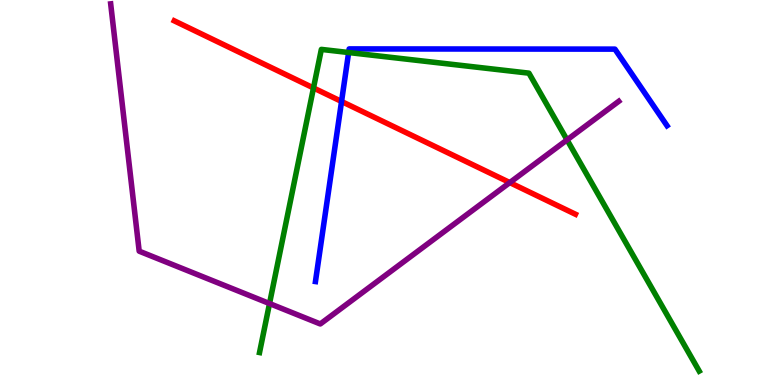[{'lines': ['blue', 'red'], 'intersections': [{'x': 4.41, 'y': 7.36}]}, {'lines': ['green', 'red'], 'intersections': [{'x': 4.05, 'y': 7.72}]}, {'lines': ['purple', 'red'], 'intersections': [{'x': 6.58, 'y': 5.26}]}, {'lines': ['blue', 'green'], 'intersections': [{'x': 4.5, 'y': 8.64}]}, {'lines': ['blue', 'purple'], 'intersections': []}, {'lines': ['green', 'purple'], 'intersections': [{'x': 3.48, 'y': 2.12}, {'x': 7.32, 'y': 6.37}]}]